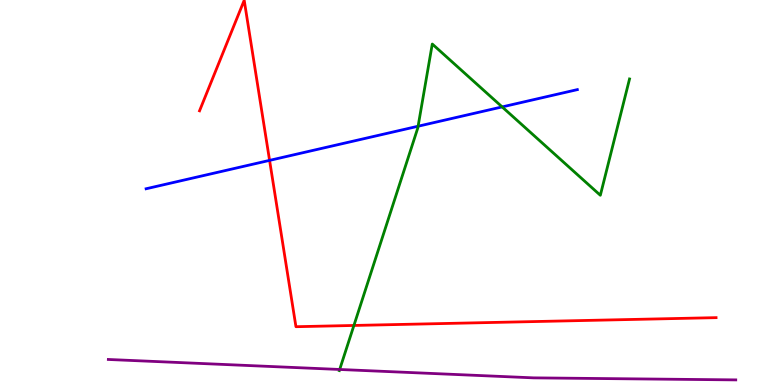[{'lines': ['blue', 'red'], 'intersections': [{'x': 3.48, 'y': 5.83}]}, {'lines': ['green', 'red'], 'intersections': [{'x': 4.57, 'y': 1.55}]}, {'lines': ['purple', 'red'], 'intersections': []}, {'lines': ['blue', 'green'], 'intersections': [{'x': 5.39, 'y': 6.72}, {'x': 6.48, 'y': 7.22}]}, {'lines': ['blue', 'purple'], 'intersections': []}, {'lines': ['green', 'purple'], 'intersections': [{'x': 4.38, 'y': 0.403}]}]